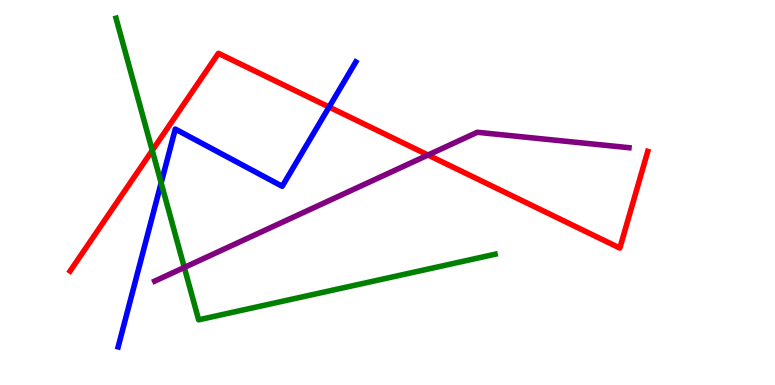[{'lines': ['blue', 'red'], 'intersections': [{'x': 4.25, 'y': 7.22}]}, {'lines': ['green', 'red'], 'intersections': [{'x': 1.96, 'y': 6.09}]}, {'lines': ['purple', 'red'], 'intersections': [{'x': 5.52, 'y': 5.97}]}, {'lines': ['blue', 'green'], 'intersections': [{'x': 2.08, 'y': 5.25}]}, {'lines': ['blue', 'purple'], 'intersections': []}, {'lines': ['green', 'purple'], 'intersections': [{'x': 2.38, 'y': 3.05}]}]